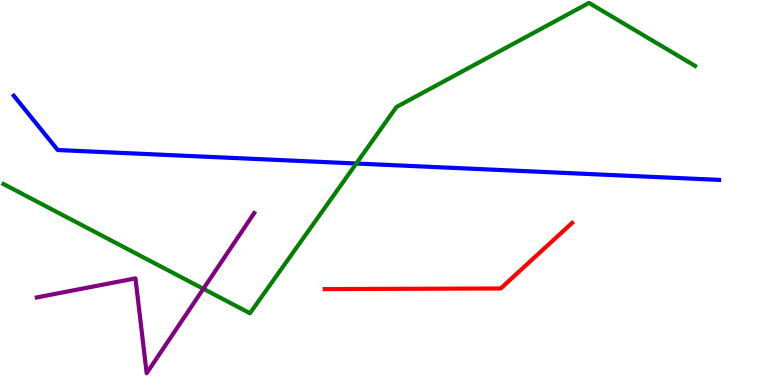[{'lines': ['blue', 'red'], 'intersections': []}, {'lines': ['green', 'red'], 'intersections': []}, {'lines': ['purple', 'red'], 'intersections': []}, {'lines': ['blue', 'green'], 'intersections': [{'x': 4.6, 'y': 5.75}]}, {'lines': ['blue', 'purple'], 'intersections': []}, {'lines': ['green', 'purple'], 'intersections': [{'x': 2.62, 'y': 2.5}]}]